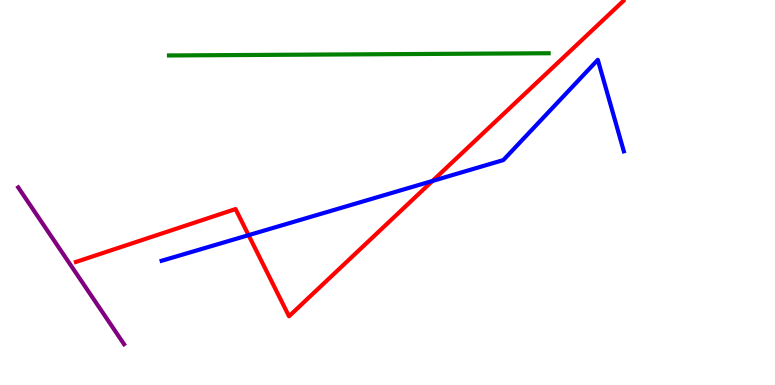[{'lines': ['blue', 'red'], 'intersections': [{'x': 3.21, 'y': 3.89}, {'x': 5.58, 'y': 5.3}]}, {'lines': ['green', 'red'], 'intersections': []}, {'lines': ['purple', 'red'], 'intersections': []}, {'lines': ['blue', 'green'], 'intersections': []}, {'lines': ['blue', 'purple'], 'intersections': []}, {'lines': ['green', 'purple'], 'intersections': []}]